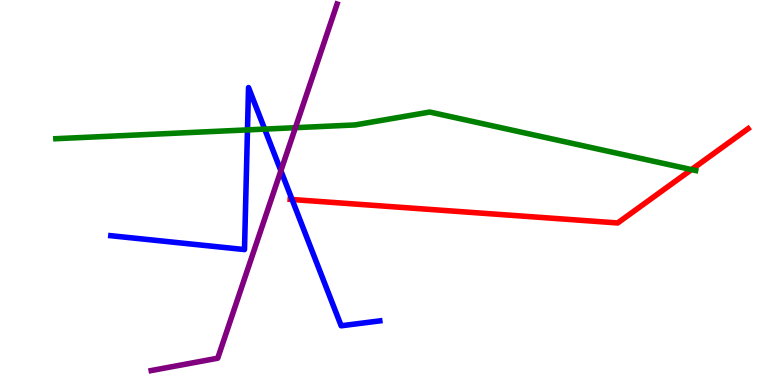[{'lines': ['blue', 'red'], 'intersections': [{'x': 3.77, 'y': 4.82}]}, {'lines': ['green', 'red'], 'intersections': [{'x': 8.92, 'y': 5.59}]}, {'lines': ['purple', 'red'], 'intersections': []}, {'lines': ['blue', 'green'], 'intersections': [{'x': 3.19, 'y': 6.63}, {'x': 3.42, 'y': 6.65}]}, {'lines': ['blue', 'purple'], 'intersections': [{'x': 3.62, 'y': 5.56}]}, {'lines': ['green', 'purple'], 'intersections': [{'x': 3.81, 'y': 6.68}]}]